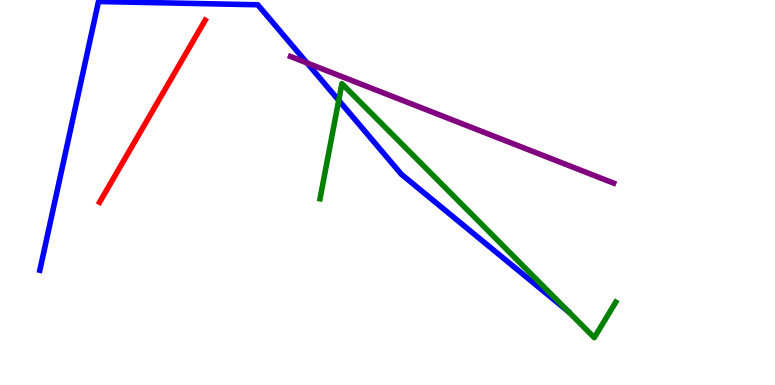[{'lines': ['blue', 'red'], 'intersections': []}, {'lines': ['green', 'red'], 'intersections': []}, {'lines': ['purple', 'red'], 'intersections': []}, {'lines': ['blue', 'green'], 'intersections': [{'x': 4.37, 'y': 7.39}]}, {'lines': ['blue', 'purple'], 'intersections': [{'x': 3.96, 'y': 8.36}]}, {'lines': ['green', 'purple'], 'intersections': []}]